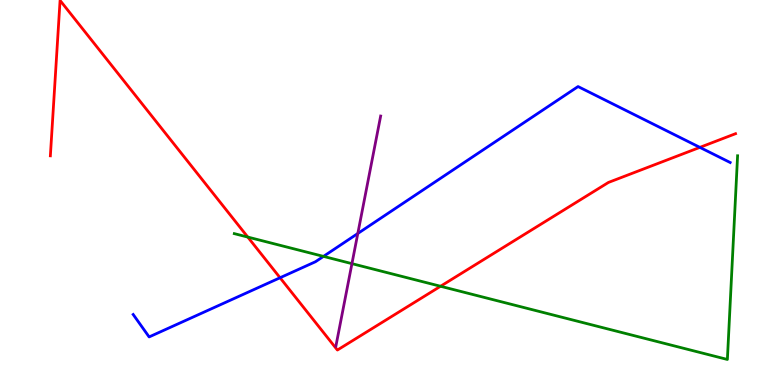[{'lines': ['blue', 'red'], 'intersections': [{'x': 3.61, 'y': 2.79}, {'x': 9.03, 'y': 6.17}]}, {'lines': ['green', 'red'], 'intersections': [{'x': 3.2, 'y': 3.84}, {'x': 5.68, 'y': 2.56}]}, {'lines': ['purple', 'red'], 'intersections': []}, {'lines': ['blue', 'green'], 'intersections': [{'x': 4.17, 'y': 3.34}]}, {'lines': ['blue', 'purple'], 'intersections': [{'x': 4.62, 'y': 3.94}]}, {'lines': ['green', 'purple'], 'intersections': [{'x': 4.54, 'y': 3.15}]}]